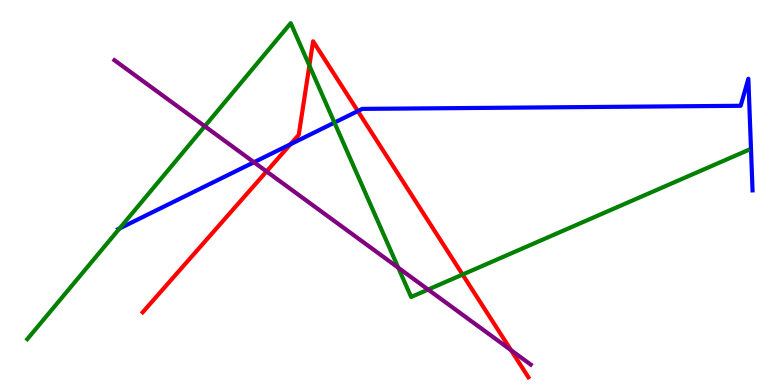[{'lines': ['blue', 'red'], 'intersections': [{'x': 3.75, 'y': 6.25}, {'x': 4.62, 'y': 7.11}]}, {'lines': ['green', 'red'], 'intersections': [{'x': 3.99, 'y': 8.3}, {'x': 5.97, 'y': 2.87}]}, {'lines': ['purple', 'red'], 'intersections': [{'x': 3.44, 'y': 5.55}, {'x': 6.59, 'y': 0.904}]}, {'lines': ['blue', 'green'], 'intersections': [{'x': 1.54, 'y': 4.07}, {'x': 4.32, 'y': 6.82}]}, {'lines': ['blue', 'purple'], 'intersections': [{'x': 3.28, 'y': 5.79}]}, {'lines': ['green', 'purple'], 'intersections': [{'x': 2.64, 'y': 6.72}, {'x': 5.14, 'y': 3.05}, {'x': 5.52, 'y': 2.48}]}]